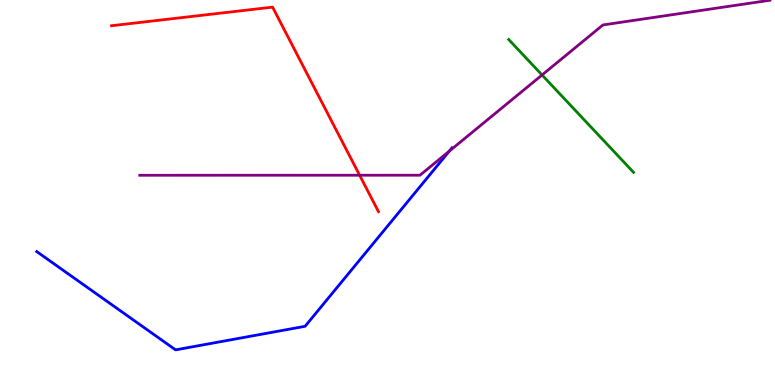[{'lines': ['blue', 'red'], 'intersections': []}, {'lines': ['green', 'red'], 'intersections': []}, {'lines': ['purple', 'red'], 'intersections': [{'x': 4.64, 'y': 5.45}]}, {'lines': ['blue', 'green'], 'intersections': []}, {'lines': ['blue', 'purple'], 'intersections': [{'x': 5.8, 'y': 6.07}]}, {'lines': ['green', 'purple'], 'intersections': [{'x': 6.99, 'y': 8.05}]}]